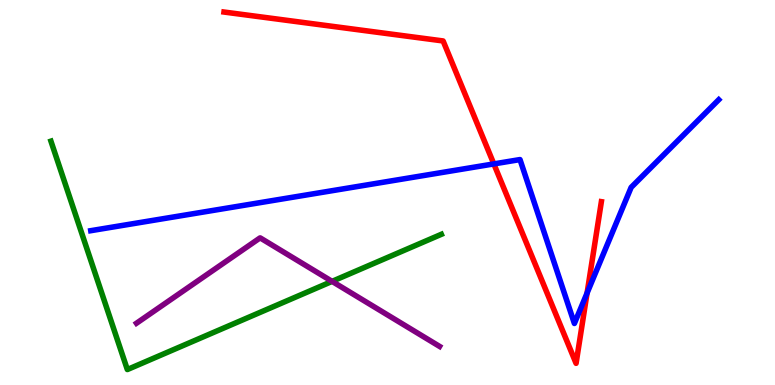[{'lines': ['blue', 'red'], 'intersections': [{'x': 6.37, 'y': 5.74}, {'x': 7.58, 'y': 2.39}]}, {'lines': ['green', 'red'], 'intersections': []}, {'lines': ['purple', 'red'], 'intersections': []}, {'lines': ['blue', 'green'], 'intersections': []}, {'lines': ['blue', 'purple'], 'intersections': []}, {'lines': ['green', 'purple'], 'intersections': [{'x': 4.28, 'y': 2.69}]}]